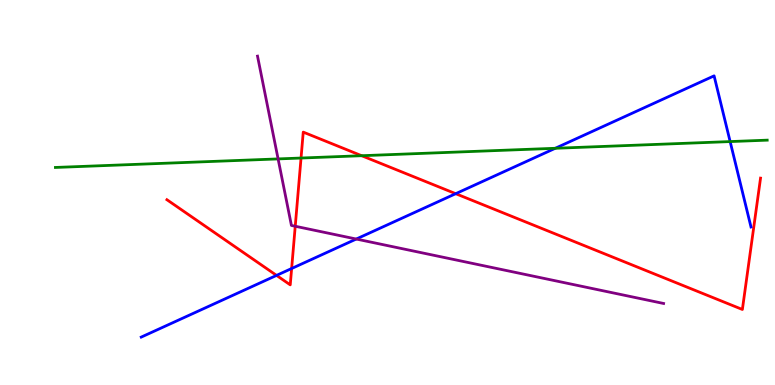[{'lines': ['blue', 'red'], 'intersections': [{'x': 3.57, 'y': 2.85}, {'x': 3.76, 'y': 3.03}, {'x': 5.88, 'y': 4.97}]}, {'lines': ['green', 'red'], 'intersections': [{'x': 3.88, 'y': 5.9}, {'x': 4.67, 'y': 5.96}]}, {'lines': ['purple', 'red'], 'intersections': [{'x': 3.81, 'y': 4.12}]}, {'lines': ['blue', 'green'], 'intersections': [{'x': 7.16, 'y': 6.15}, {'x': 9.42, 'y': 6.32}]}, {'lines': ['blue', 'purple'], 'intersections': [{'x': 4.6, 'y': 3.79}]}, {'lines': ['green', 'purple'], 'intersections': [{'x': 3.59, 'y': 5.87}]}]